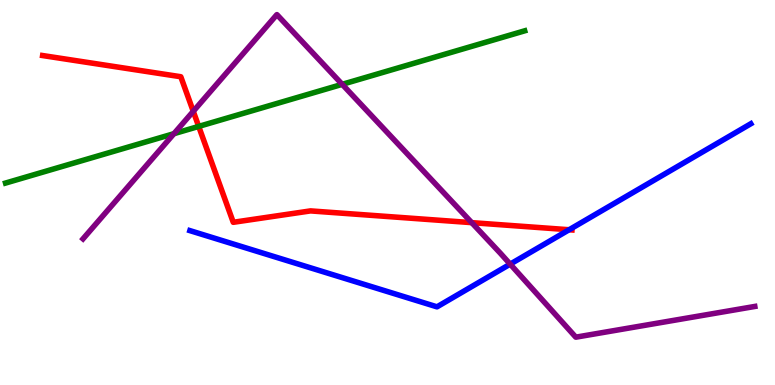[{'lines': ['blue', 'red'], 'intersections': [{'x': 7.34, 'y': 4.03}]}, {'lines': ['green', 'red'], 'intersections': [{'x': 2.56, 'y': 6.72}]}, {'lines': ['purple', 'red'], 'intersections': [{'x': 2.49, 'y': 7.11}, {'x': 6.09, 'y': 4.22}]}, {'lines': ['blue', 'green'], 'intersections': []}, {'lines': ['blue', 'purple'], 'intersections': [{'x': 6.58, 'y': 3.14}]}, {'lines': ['green', 'purple'], 'intersections': [{'x': 2.24, 'y': 6.53}, {'x': 4.42, 'y': 7.81}]}]